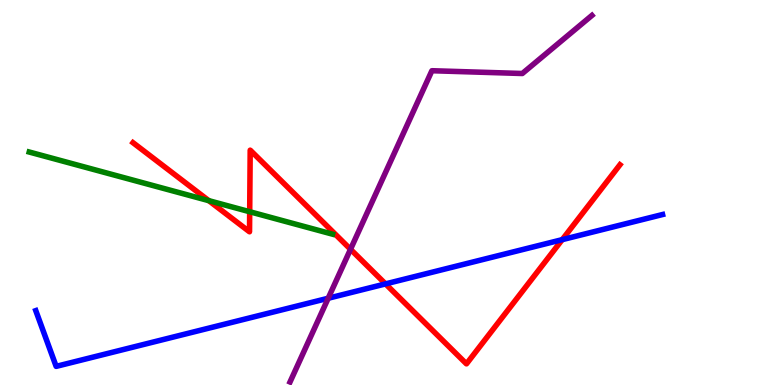[{'lines': ['blue', 'red'], 'intersections': [{'x': 4.97, 'y': 2.63}, {'x': 7.25, 'y': 3.78}]}, {'lines': ['green', 'red'], 'intersections': [{'x': 2.69, 'y': 4.79}, {'x': 3.22, 'y': 4.5}]}, {'lines': ['purple', 'red'], 'intersections': [{'x': 4.52, 'y': 3.53}]}, {'lines': ['blue', 'green'], 'intersections': []}, {'lines': ['blue', 'purple'], 'intersections': [{'x': 4.23, 'y': 2.25}]}, {'lines': ['green', 'purple'], 'intersections': []}]